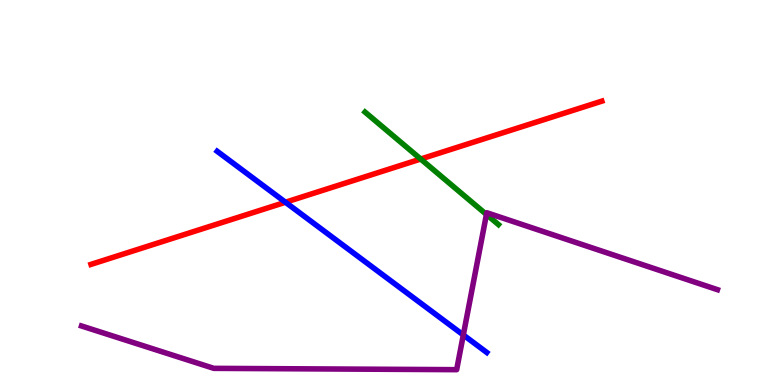[{'lines': ['blue', 'red'], 'intersections': [{'x': 3.68, 'y': 4.75}]}, {'lines': ['green', 'red'], 'intersections': [{'x': 5.43, 'y': 5.87}]}, {'lines': ['purple', 'red'], 'intersections': []}, {'lines': ['blue', 'green'], 'intersections': []}, {'lines': ['blue', 'purple'], 'intersections': [{'x': 5.98, 'y': 1.3}]}, {'lines': ['green', 'purple'], 'intersections': [{'x': 6.28, 'y': 4.43}]}]